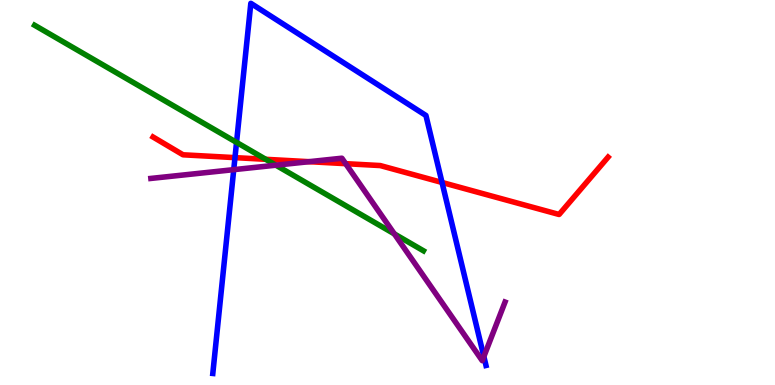[{'lines': ['blue', 'red'], 'intersections': [{'x': 3.03, 'y': 5.91}, {'x': 5.7, 'y': 5.26}]}, {'lines': ['green', 'red'], 'intersections': [{'x': 3.43, 'y': 5.86}]}, {'lines': ['purple', 'red'], 'intersections': [{'x': 3.99, 'y': 5.8}, {'x': 4.46, 'y': 5.75}]}, {'lines': ['blue', 'green'], 'intersections': [{'x': 3.05, 'y': 6.3}]}, {'lines': ['blue', 'purple'], 'intersections': [{'x': 3.02, 'y': 5.59}, {'x': 6.24, 'y': 0.738}]}, {'lines': ['green', 'purple'], 'intersections': [{'x': 3.56, 'y': 5.71}, {'x': 5.09, 'y': 3.92}]}]